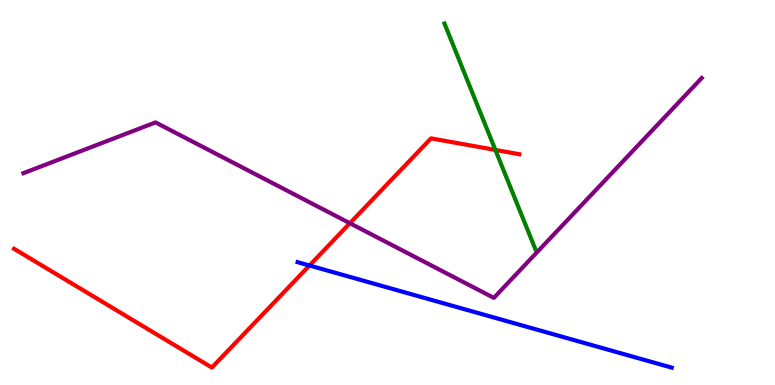[{'lines': ['blue', 'red'], 'intersections': [{'x': 3.99, 'y': 3.1}]}, {'lines': ['green', 'red'], 'intersections': [{'x': 6.39, 'y': 6.11}]}, {'lines': ['purple', 'red'], 'intersections': [{'x': 4.51, 'y': 4.2}]}, {'lines': ['blue', 'green'], 'intersections': []}, {'lines': ['blue', 'purple'], 'intersections': []}, {'lines': ['green', 'purple'], 'intersections': []}]